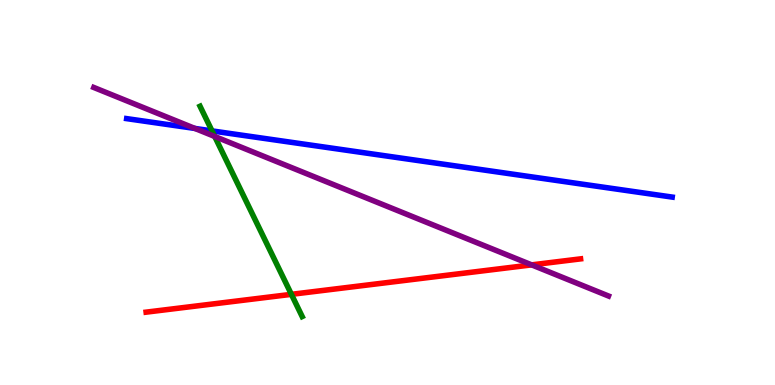[{'lines': ['blue', 'red'], 'intersections': []}, {'lines': ['green', 'red'], 'intersections': [{'x': 3.76, 'y': 2.35}]}, {'lines': ['purple', 'red'], 'intersections': [{'x': 6.86, 'y': 3.12}]}, {'lines': ['blue', 'green'], 'intersections': [{'x': 2.74, 'y': 6.6}]}, {'lines': ['blue', 'purple'], 'intersections': [{'x': 2.52, 'y': 6.66}]}, {'lines': ['green', 'purple'], 'intersections': [{'x': 2.77, 'y': 6.46}]}]